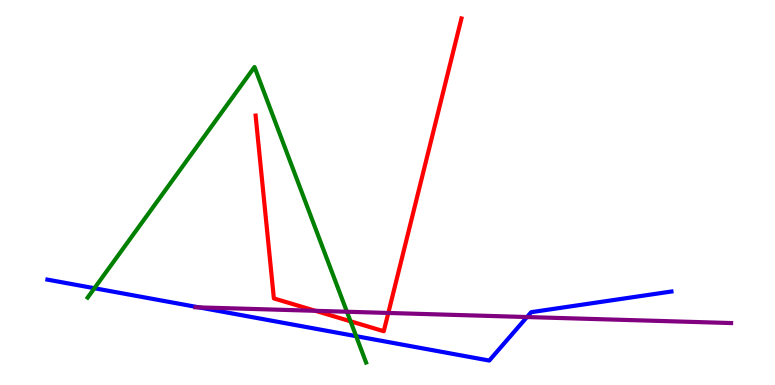[{'lines': ['blue', 'red'], 'intersections': []}, {'lines': ['green', 'red'], 'intersections': [{'x': 4.52, 'y': 1.65}]}, {'lines': ['purple', 'red'], 'intersections': [{'x': 4.07, 'y': 1.93}, {'x': 5.01, 'y': 1.87}]}, {'lines': ['blue', 'green'], 'intersections': [{'x': 1.22, 'y': 2.51}, {'x': 4.6, 'y': 1.27}]}, {'lines': ['blue', 'purple'], 'intersections': [{'x': 2.57, 'y': 2.02}, {'x': 6.8, 'y': 1.77}]}, {'lines': ['green', 'purple'], 'intersections': [{'x': 4.48, 'y': 1.9}]}]